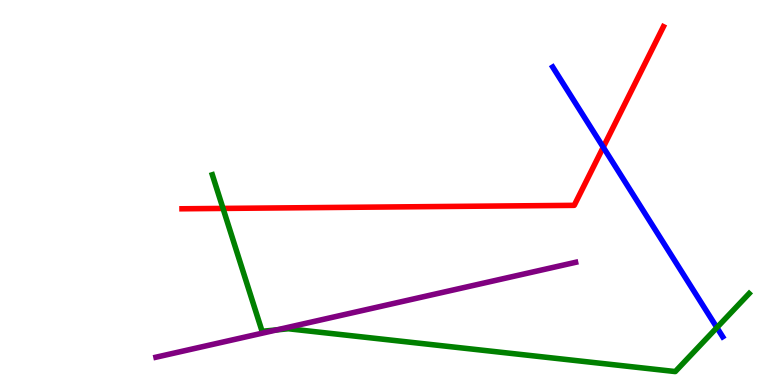[{'lines': ['blue', 'red'], 'intersections': [{'x': 7.78, 'y': 6.18}]}, {'lines': ['green', 'red'], 'intersections': [{'x': 2.88, 'y': 4.59}]}, {'lines': ['purple', 'red'], 'intersections': []}, {'lines': ['blue', 'green'], 'intersections': [{'x': 9.25, 'y': 1.49}]}, {'lines': ['blue', 'purple'], 'intersections': []}, {'lines': ['green', 'purple'], 'intersections': [{'x': 3.57, 'y': 1.43}]}]